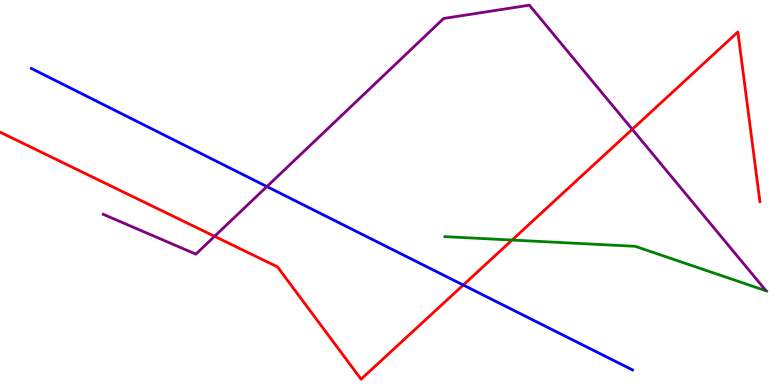[{'lines': ['blue', 'red'], 'intersections': [{'x': 5.98, 'y': 2.6}]}, {'lines': ['green', 'red'], 'intersections': [{'x': 6.61, 'y': 3.76}]}, {'lines': ['purple', 'red'], 'intersections': [{'x': 2.77, 'y': 3.86}, {'x': 8.16, 'y': 6.64}]}, {'lines': ['blue', 'green'], 'intersections': []}, {'lines': ['blue', 'purple'], 'intersections': [{'x': 3.44, 'y': 5.15}]}, {'lines': ['green', 'purple'], 'intersections': []}]